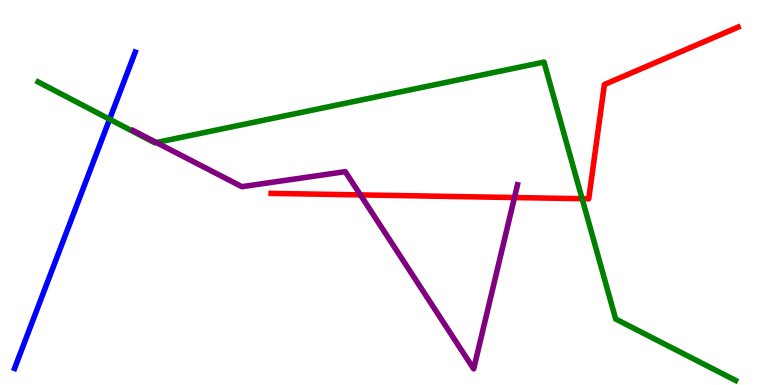[{'lines': ['blue', 'red'], 'intersections': []}, {'lines': ['green', 'red'], 'intersections': [{'x': 7.51, 'y': 4.84}]}, {'lines': ['purple', 'red'], 'intersections': [{'x': 4.65, 'y': 4.94}, {'x': 6.64, 'y': 4.87}]}, {'lines': ['blue', 'green'], 'intersections': [{'x': 1.41, 'y': 6.9}]}, {'lines': ['blue', 'purple'], 'intersections': []}, {'lines': ['green', 'purple'], 'intersections': [{'x': 2.02, 'y': 6.3}]}]